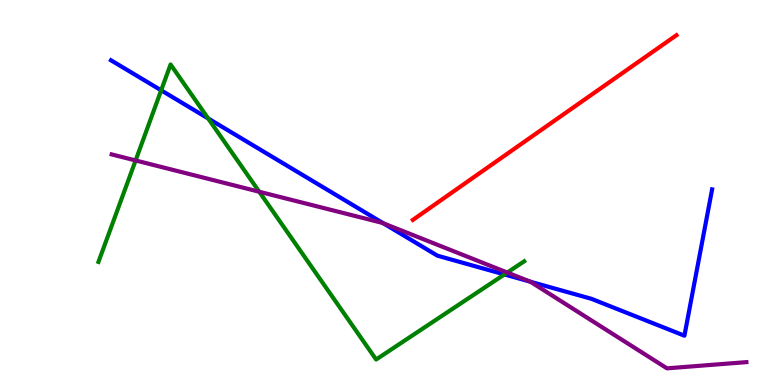[{'lines': ['blue', 'red'], 'intersections': []}, {'lines': ['green', 'red'], 'intersections': []}, {'lines': ['purple', 'red'], 'intersections': []}, {'lines': ['blue', 'green'], 'intersections': [{'x': 2.08, 'y': 7.65}, {'x': 2.69, 'y': 6.92}, {'x': 6.51, 'y': 2.87}]}, {'lines': ['blue', 'purple'], 'intersections': [{'x': 4.95, 'y': 4.2}, {'x': 6.84, 'y': 2.68}]}, {'lines': ['green', 'purple'], 'intersections': [{'x': 1.75, 'y': 5.83}, {'x': 3.34, 'y': 5.02}, {'x': 6.55, 'y': 2.92}]}]